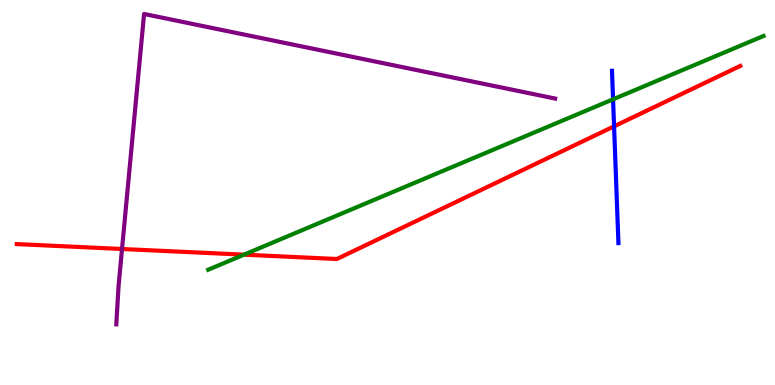[{'lines': ['blue', 'red'], 'intersections': [{'x': 7.92, 'y': 6.72}]}, {'lines': ['green', 'red'], 'intersections': [{'x': 3.15, 'y': 3.39}]}, {'lines': ['purple', 'red'], 'intersections': [{'x': 1.57, 'y': 3.53}]}, {'lines': ['blue', 'green'], 'intersections': [{'x': 7.91, 'y': 7.42}]}, {'lines': ['blue', 'purple'], 'intersections': []}, {'lines': ['green', 'purple'], 'intersections': []}]